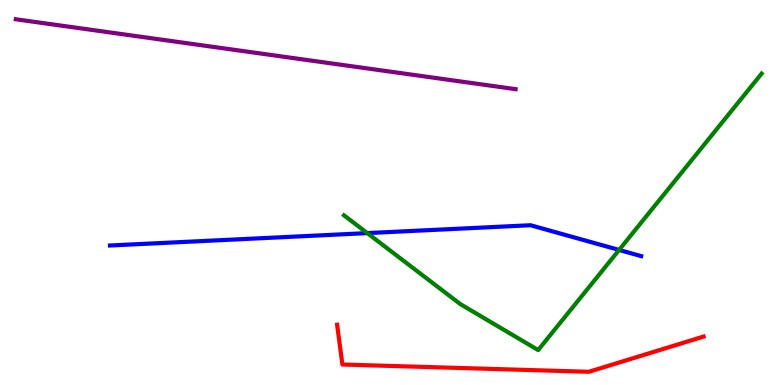[{'lines': ['blue', 'red'], 'intersections': []}, {'lines': ['green', 'red'], 'intersections': []}, {'lines': ['purple', 'red'], 'intersections': []}, {'lines': ['blue', 'green'], 'intersections': [{'x': 4.74, 'y': 3.95}, {'x': 7.99, 'y': 3.51}]}, {'lines': ['blue', 'purple'], 'intersections': []}, {'lines': ['green', 'purple'], 'intersections': []}]